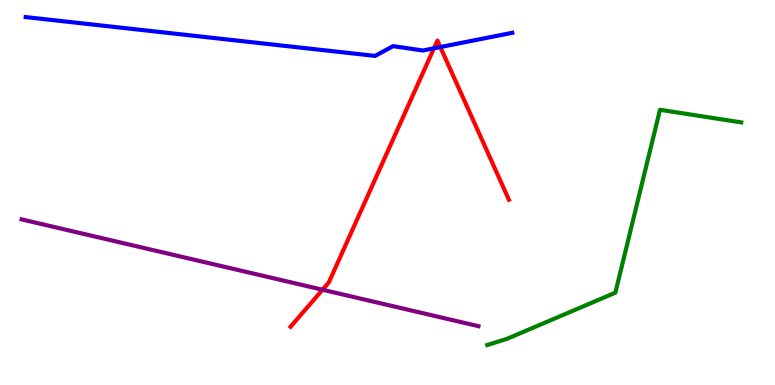[{'lines': ['blue', 'red'], 'intersections': [{'x': 5.6, 'y': 8.75}, {'x': 5.68, 'y': 8.78}]}, {'lines': ['green', 'red'], 'intersections': []}, {'lines': ['purple', 'red'], 'intersections': [{'x': 4.16, 'y': 2.47}]}, {'lines': ['blue', 'green'], 'intersections': []}, {'lines': ['blue', 'purple'], 'intersections': []}, {'lines': ['green', 'purple'], 'intersections': []}]